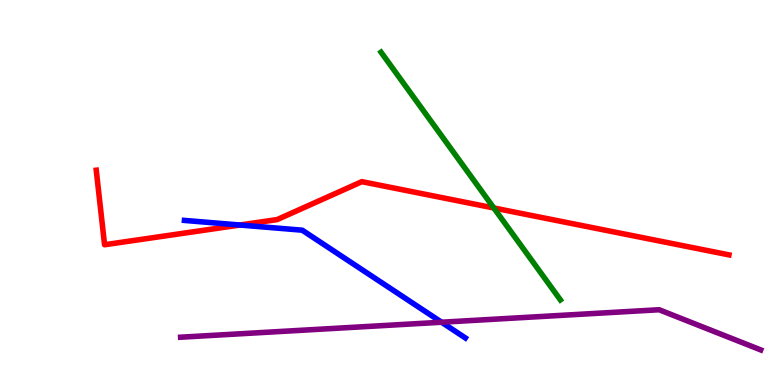[{'lines': ['blue', 'red'], 'intersections': [{'x': 3.1, 'y': 4.16}]}, {'lines': ['green', 'red'], 'intersections': [{'x': 6.37, 'y': 4.6}]}, {'lines': ['purple', 'red'], 'intersections': []}, {'lines': ['blue', 'green'], 'intersections': []}, {'lines': ['blue', 'purple'], 'intersections': [{'x': 5.7, 'y': 1.63}]}, {'lines': ['green', 'purple'], 'intersections': []}]